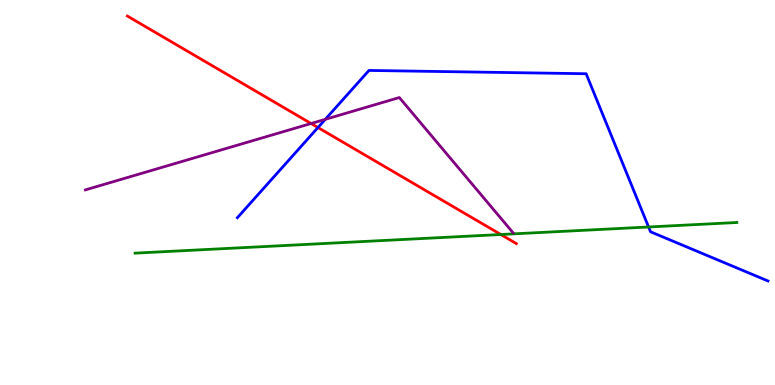[{'lines': ['blue', 'red'], 'intersections': [{'x': 4.1, 'y': 6.69}]}, {'lines': ['green', 'red'], 'intersections': [{'x': 6.46, 'y': 3.91}]}, {'lines': ['purple', 'red'], 'intersections': [{'x': 4.01, 'y': 6.79}]}, {'lines': ['blue', 'green'], 'intersections': [{'x': 8.37, 'y': 4.1}]}, {'lines': ['blue', 'purple'], 'intersections': [{'x': 4.2, 'y': 6.9}]}, {'lines': ['green', 'purple'], 'intersections': []}]